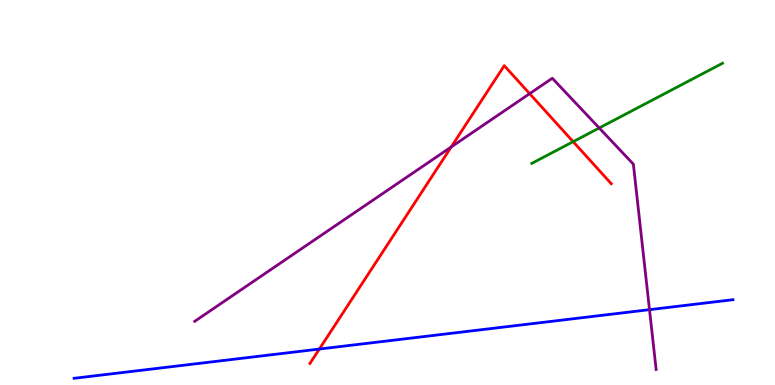[{'lines': ['blue', 'red'], 'intersections': [{'x': 4.12, 'y': 0.934}]}, {'lines': ['green', 'red'], 'intersections': [{'x': 7.4, 'y': 6.32}]}, {'lines': ['purple', 'red'], 'intersections': [{'x': 5.82, 'y': 6.18}, {'x': 6.83, 'y': 7.57}]}, {'lines': ['blue', 'green'], 'intersections': []}, {'lines': ['blue', 'purple'], 'intersections': [{'x': 8.38, 'y': 1.96}]}, {'lines': ['green', 'purple'], 'intersections': [{'x': 7.73, 'y': 6.68}]}]